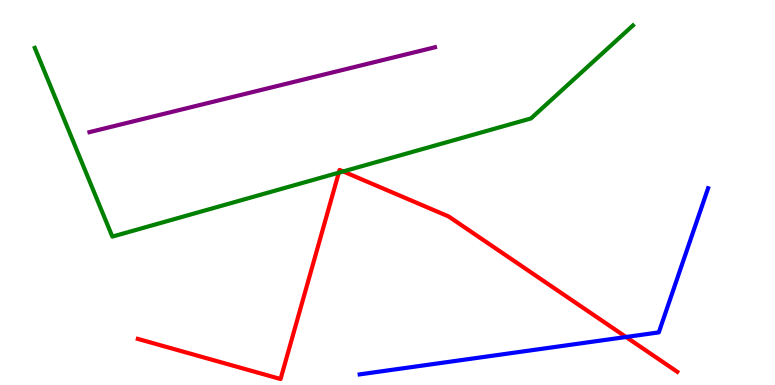[{'lines': ['blue', 'red'], 'intersections': [{'x': 8.08, 'y': 1.25}]}, {'lines': ['green', 'red'], 'intersections': [{'x': 4.37, 'y': 5.51}, {'x': 4.43, 'y': 5.55}]}, {'lines': ['purple', 'red'], 'intersections': []}, {'lines': ['blue', 'green'], 'intersections': []}, {'lines': ['blue', 'purple'], 'intersections': []}, {'lines': ['green', 'purple'], 'intersections': []}]